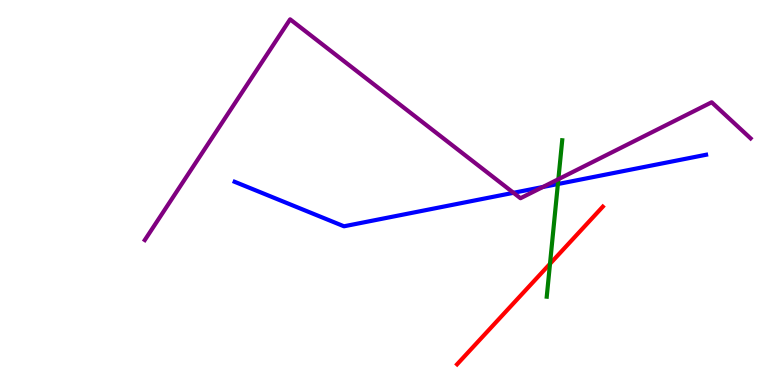[{'lines': ['blue', 'red'], 'intersections': []}, {'lines': ['green', 'red'], 'intersections': [{'x': 7.1, 'y': 3.15}]}, {'lines': ['purple', 'red'], 'intersections': []}, {'lines': ['blue', 'green'], 'intersections': [{'x': 7.2, 'y': 5.22}]}, {'lines': ['blue', 'purple'], 'intersections': [{'x': 6.63, 'y': 4.99}, {'x': 7.0, 'y': 5.14}]}, {'lines': ['green', 'purple'], 'intersections': [{'x': 7.2, 'y': 5.35}]}]